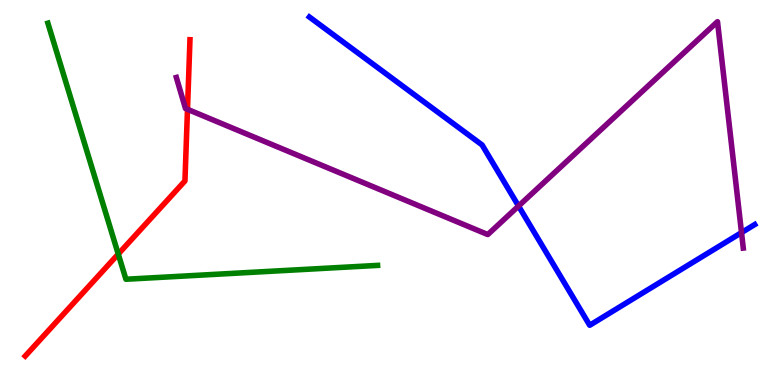[{'lines': ['blue', 'red'], 'intersections': []}, {'lines': ['green', 'red'], 'intersections': [{'x': 1.53, 'y': 3.4}]}, {'lines': ['purple', 'red'], 'intersections': [{'x': 2.42, 'y': 7.16}]}, {'lines': ['blue', 'green'], 'intersections': []}, {'lines': ['blue', 'purple'], 'intersections': [{'x': 6.69, 'y': 4.65}, {'x': 9.57, 'y': 3.96}]}, {'lines': ['green', 'purple'], 'intersections': []}]